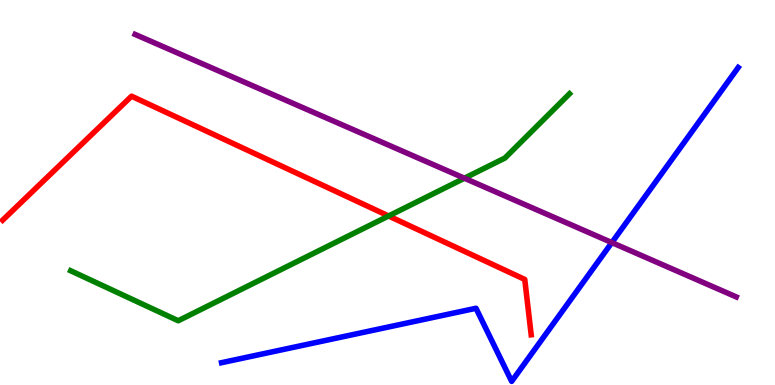[{'lines': ['blue', 'red'], 'intersections': []}, {'lines': ['green', 'red'], 'intersections': [{'x': 5.01, 'y': 4.39}]}, {'lines': ['purple', 'red'], 'intersections': []}, {'lines': ['blue', 'green'], 'intersections': []}, {'lines': ['blue', 'purple'], 'intersections': [{'x': 7.89, 'y': 3.7}]}, {'lines': ['green', 'purple'], 'intersections': [{'x': 5.99, 'y': 5.37}]}]